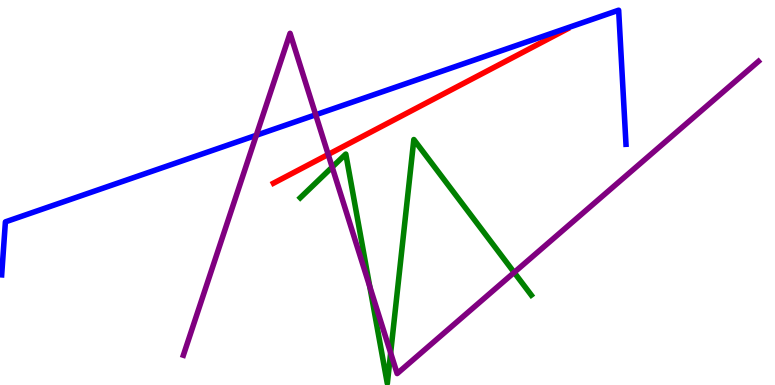[{'lines': ['blue', 'red'], 'intersections': []}, {'lines': ['green', 'red'], 'intersections': []}, {'lines': ['purple', 'red'], 'intersections': [{'x': 4.23, 'y': 5.99}]}, {'lines': ['blue', 'green'], 'intersections': []}, {'lines': ['blue', 'purple'], 'intersections': [{'x': 3.31, 'y': 6.49}, {'x': 4.07, 'y': 7.02}]}, {'lines': ['green', 'purple'], 'intersections': [{'x': 4.29, 'y': 5.66}, {'x': 4.77, 'y': 2.56}, {'x': 5.04, 'y': 0.833}, {'x': 6.63, 'y': 2.92}]}]